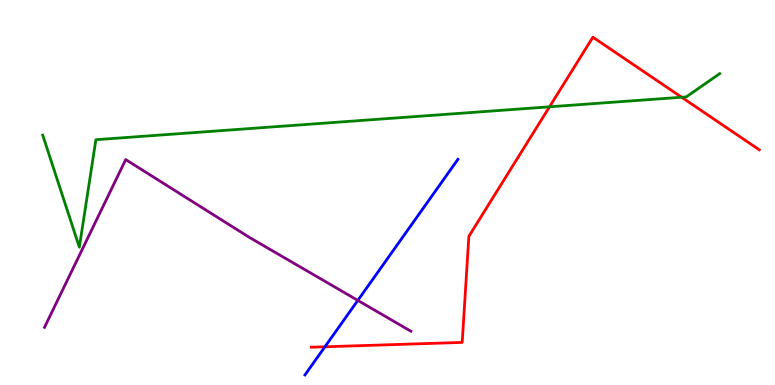[{'lines': ['blue', 'red'], 'intersections': [{'x': 4.19, 'y': 0.993}]}, {'lines': ['green', 'red'], 'intersections': [{'x': 7.09, 'y': 7.23}, {'x': 8.8, 'y': 7.47}]}, {'lines': ['purple', 'red'], 'intersections': []}, {'lines': ['blue', 'green'], 'intersections': []}, {'lines': ['blue', 'purple'], 'intersections': [{'x': 4.62, 'y': 2.2}]}, {'lines': ['green', 'purple'], 'intersections': []}]